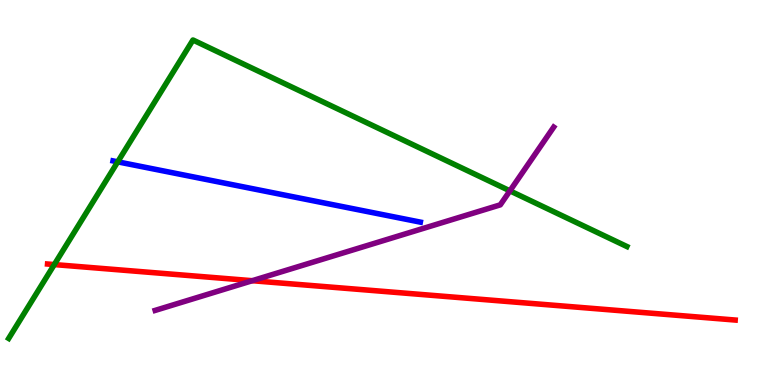[{'lines': ['blue', 'red'], 'intersections': []}, {'lines': ['green', 'red'], 'intersections': [{'x': 0.701, 'y': 3.13}]}, {'lines': ['purple', 'red'], 'intersections': [{'x': 3.26, 'y': 2.71}]}, {'lines': ['blue', 'green'], 'intersections': [{'x': 1.52, 'y': 5.8}]}, {'lines': ['blue', 'purple'], 'intersections': []}, {'lines': ['green', 'purple'], 'intersections': [{'x': 6.58, 'y': 5.04}]}]